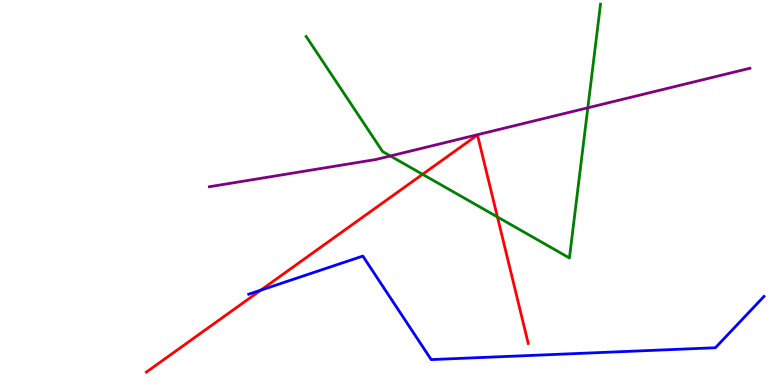[{'lines': ['blue', 'red'], 'intersections': [{'x': 3.36, 'y': 2.46}]}, {'lines': ['green', 'red'], 'intersections': [{'x': 5.45, 'y': 5.47}, {'x': 6.42, 'y': 4.36}]}, {'lines': ['purple', 'red'], 'intersections': []}, {'lines': ['blue', 'green'], 'intersections': []}, {'lines': ['blue', 'purple'], 'intersections': []}, {'lines': ['green', 'purple'], 'intersections': [{'x': 5.04, 'y': 5.95}, {'x': 7.58, 'y': 7.2}]}]